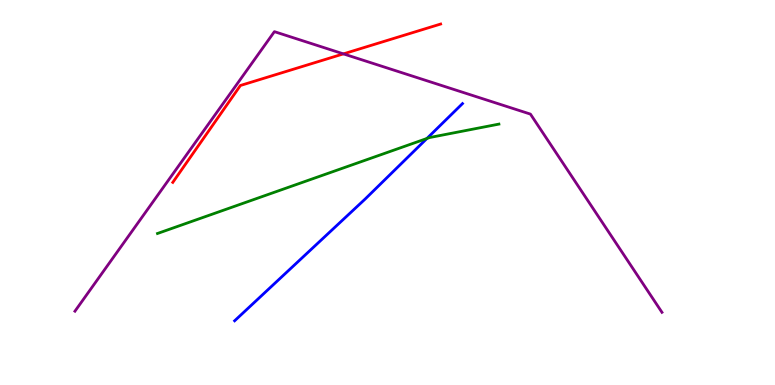[{'lines': ['blue', 'red'], 'intersections': []}, {'lines': ['green', 'red'], 'intersections': []}, {'lines': ['purple', 'red'], 'intersections': [{'x': 4.43, 'y': 8.6}]}, {'lines': ['blue', 'green'], 'intersections': [{'x': 5.51, 'y': 6.4}]}, {'lines': ['blue', 'purple'], 'intersections': []}, {'lines': ['green', 'purple'], 'intersections': []}]